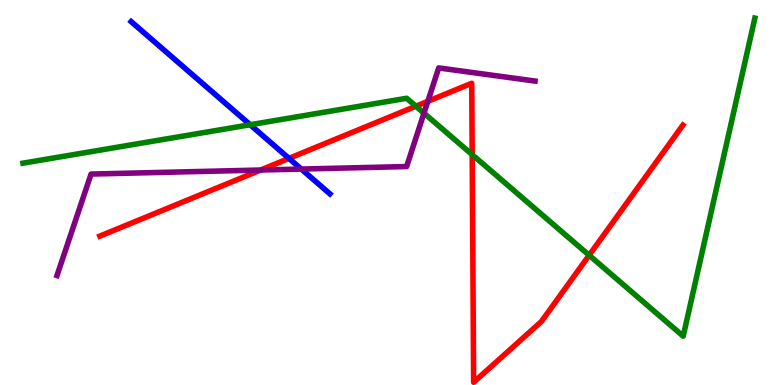[{'lines': ['blue', 'red'], 'intersections': [{'x': 3.73, 'y': 5.89}]}, {'lines': ['green', 'red'], 'intersections': [{'x': 5.37, 'y': 7.24}, {'x': 6.09, 'y': 5.98}, {'x': 7.6, 'y': 3.37}]}, {'lines': ['purple', 'red'], 'intersections': [{'x': 3.36, 'y': 5.58}, {'x': 5.52, 'y': 7.37}]}, {'lines': ['blue', 'green'], 'intersections': [{'x': 3.23, 'y': 6.76}]}, {'lines': ['blue', 'purple'], 'intersections': [{'x': 3.89, 'y': 5.61}]}, {'lines': ['green', 'purple'], 'intersections': [{'x': 5.47, 'y': 7.06}]}]